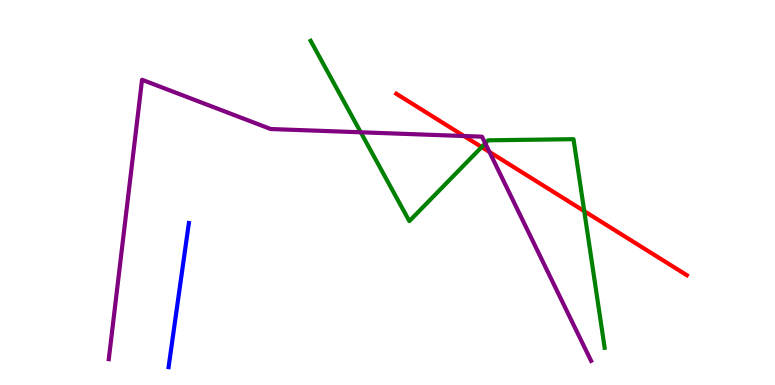[{'lines': ['blue', 'red'], 'intersections': []}, {'lines': ['green', 'red'], 'intersections': [{'x': 6.21, 'y': 6.18}, {'x': 7.54, 'y': 4.52}]}, {'lines': ['purple', 'red'], 'intersections': [{'x': 5.99, 'y': 6.47}, {'x': 6.32, 'y': 6.05}]}, {'lines': ['blue', 'green'], 'intersections': []}, {'lines': ['blue', 'purple'], 'intersections': []}, {'lines': ['green', 'purple'], 'intersections': [{'x': 4.65, 'y': 6.56}, {'x': 6.26, 'y': 6.28}]}]